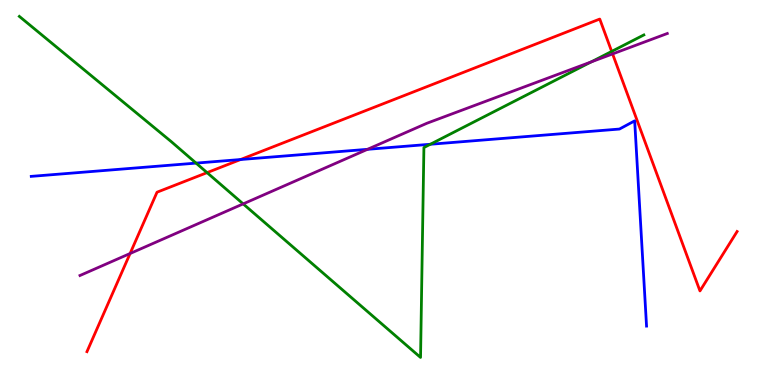[{'lines': ['blue', 'red'], 'intersections': [{'x': 3.1, 'y': 5.86}]}, {'lines': ['green', 'red'], 'intersections': [{'x': 2.67, 'y': 5.52}, {'x': 7.89, 'y': 8.66}]}, {'lines': ['purple', 'red'], 'intersections': [{'x': 1.68, 'y': 3.42}, {'x': 7.9, 'y': 8.6}]}, {'lines': ['blue', 'green'], 'intersections': [{'x': 2.53, 'y': 5.76}, {'x': 5.55, 'y': 6.25}]}, {'lines': ['blue', 'purple'], 'intersections': [{'x': 4.74, 'y': 6.12}]}, {'lines': ['green', 'purple'], 'intersections': [{'x': 3.14, 'y': 4.7}, {'x': 7.63, 'y': 8.39}]}]